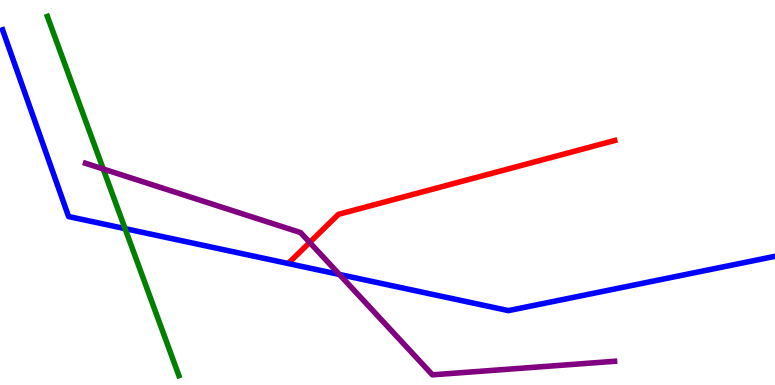[{'lines': ['blue', 'red'], 'intersections': []}, {'lines': ['green', 'red'], 'intersections': []}, {'lines': ['purple', 'red'], 'intersections': [{'x': 4.0, 'y': 3.7}]}, {'lines': ['blue', 'green'], 'intersections': [{'x': 1.61, 'y': 4.06}]}, {'lines': ['blue', 'purple'], 'intersections': [{'x': 4.38, 'y': 2.87}]}, {'lines': ['green', 'purple'], 'intersections': [{'x': 1.33, 'y': 5.61}]}]